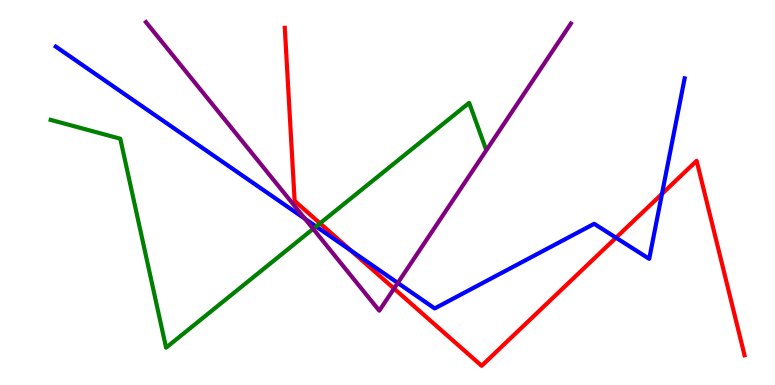[{'lines': ['blue', 'red'], 'intersections': [{'x': 4.53, 'y': 3.49}, {'x': 7.95, 'y': 3.83}, {'x': 8.54, 'y': 4.96}]}, {'lines': ['green', 'red'], 'intersections': [{'x': 4.13, 'y': 4.2}]}, {'lines': ['purple', 'red'], 'intersections': [{'x': 5.08, 'y': 2.5}]}, {'lines': ['blue', 'green'], 'intersections': [{'x': 4.08, 'y': 4.12}]}, {'lines': ['blue', 'purple'], 'intersections': [{'x': 3.94, 'y': 4.32}, {'x': 5.13, 'y': 2.65}]}, {'lines': ['green', 'purple'], 'intersections': [{'x': 4.04, 'y': 4.06}]}]